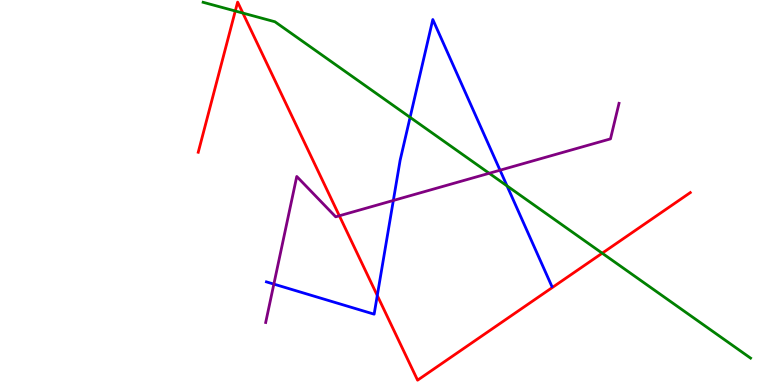[{'lines': ['blue', 'red'], 'intersections': [{'x': 4.87, 'y': 2.32}]}, {'lines': ['green', 'red'], 'intersections': [{'x': 3.04, 'y': 9.71}, {'x': 3.13, 'y': 9.66}, {'x': 7.77, 'y': 3.42}]}, {'lines': ['purple', 'red'], 'intersections': [{'x': 4.38, 'y': 4.4}]}, {'lines': ['blue', 'green'], 'intersections': [{'x': 5.29, 'y': 6.95}, {'x': 6.54, 'y': 5.17}]}, {'lines': ['blue', 'purple'], 'intersections': [{'x': 3.53, 'y': 2.62}, {'x': 5.08, 'y': 4.79}, {'x': 6.45, 'y': 5.58}]}, {'lines': ['green', 'purple'], 'intersections': [{'x': 6.31, 'y': 5.5}]}]